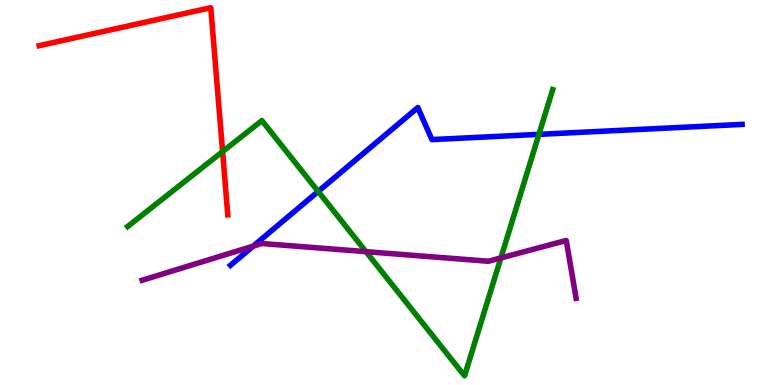[{'lines': ['blue', 'red'], 'intersections': []}, {'lines': ['green', 'red'], 'intersections': [{'x': 2.87, 'y': 6.06}]}, {'lines': ['purple', 'red'], 'intersections': []}, {'lines': ['blue', 'green'], 'intersections': [{'x': 4.11, 'y': 5.03}, {'x': 6.95, 'y': 6.51}]}, {'lines': ['blue', 'purple'], 'intersections': [{'x': 3.27, 'y': 3.61}]}, {'lines': ['green', 'purple'], 'intersections': [{'x': 4.72, 'y': 3.46}, {'x': 6.46, 'y': 3.3}]}]